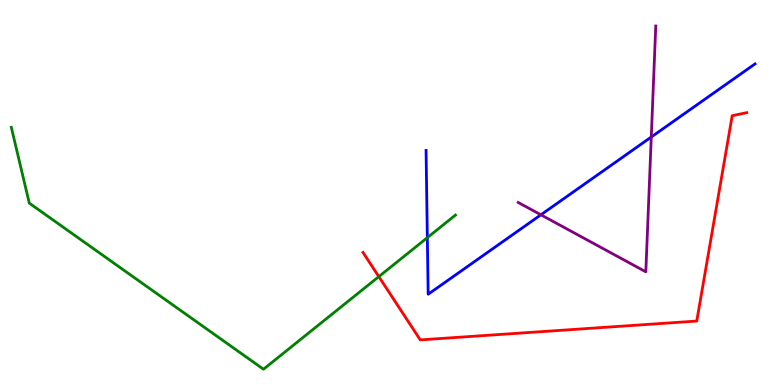[{'lines': ['blue', 'red'], 'intersections': []}, {'lines': ['green', 'red'], 'intersections': [{'x': 4.89, 'y': 2.82}]}, {'lines': ['purple', 'red'], 'intersections': []}, {'lines': ['blue', 'green'], 'intersections': [{'x': 5.51, 'y': 3.83}]}, {'lines': ['blue', 'purple'], 'intersections': [{'x': 6.98, 'y': 4.42}, {'x': 8.4, 'y': 6.44}]}, {'lines': ['green', 'purple'], 'intersections': []}]